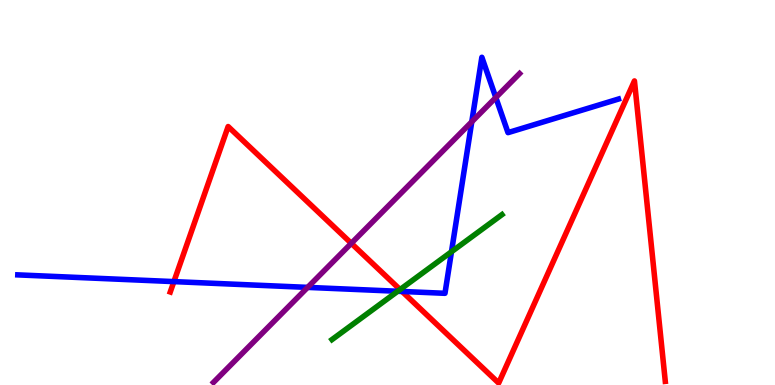[{'lines': ['blue', 'red'], 'intersections': [{'x': 2.24, 'y': 2.69}, {'x': 5.19, 'y': 2.43}]}, {'lines': ['green', 'red'], 'intersections': [{'x': 5.16, 'y': 2.48}]}, {'lines': ['purple', 'red'], 'intersections': [{'x': 4.53, 'y': 3.68}]}, {'lines': ['blue', 'green'], 'intersections': [{'x': 5.13, 'y': 2.43}, {'x': 5.83, 'y': 3.46}]}, {'lines': ['blue', 'purple'], 'intersections': [{'x': 3.97, 'y': 2.54}, {'x': 6.09, 'y': 6.84}, {'x': 6.4, 'y': 7.47}]}, {'lines': ['green', 'purple'], 'intersections': []}]